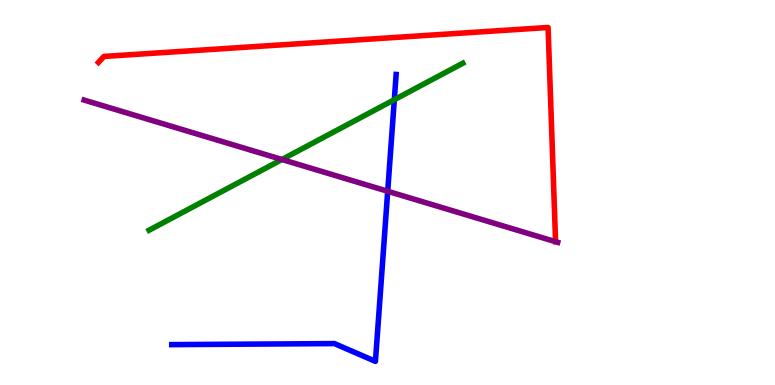[{'lines': ['blue', 'red'], 'intersections': []}, {'lines': ['green', 'red'], 'intersections': []}, {'lines': ['purple', 'red'], 'intersections': []}, {'lines': ['blue', 'green'], 'intersections': [{'x': 5.09, 'y': 7.41}]}, {'lines': ['blue', 'purple'], 'intersections': [{'x': 5.0, 'y': 5.03}]}, {'lines': ['green', 'purple'], 'intersections': [{'x': 3.64, 'y': 5.86}]}]